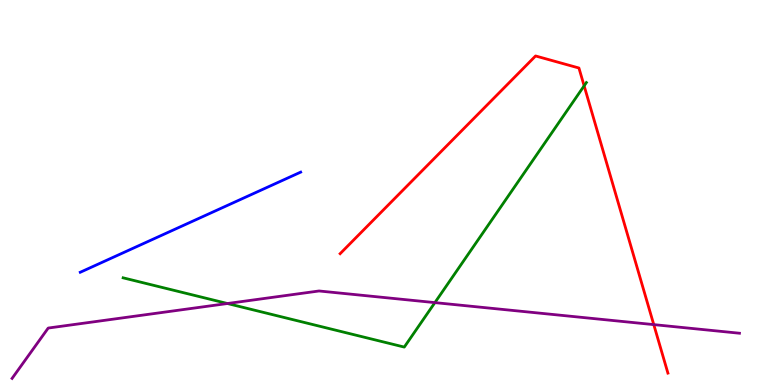[{'lines': ['blue', 'red'], 'intersections': []}, {'lines': ['green', 'red'], 'intersections': [{'x': 7.54, 'y': 7.77}]}, {'lines': ['purple', 'red'], 'intersections': [{'x': 8.44, 'y': 1.57}]}, {'lines': ['blue', 'green'], 'intersections': []}, {'lines': ['blue', 'purple'], 'intersections': []}, {'lines': ['green', 'purple'], 'intersections': [{'x': 2.93, 'y': 2.12}, {'x': 5.61, 'y': 2.14}]}]